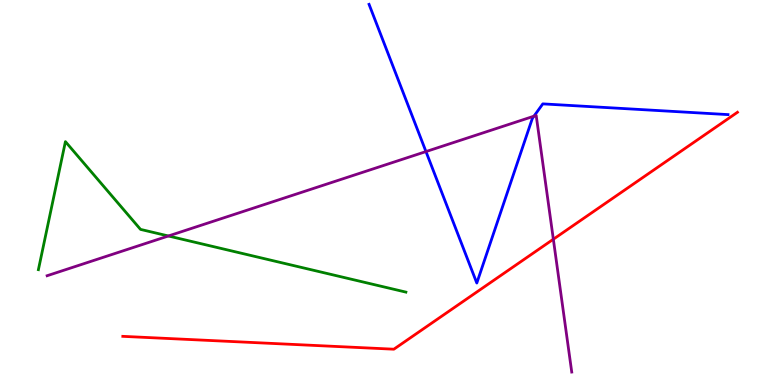[{'lines': ['blue', 'red'], 'intersections': []}, {'lines': ['green', 'red'], 'intersections': []}, {'lines': ['purple', 'red'], 'intersections': [{'x': 7.14, 'y': 3.79}]}, {'lines': ['blue', 'green'], 'intersections': []}, {'lines': ['blue', 'purple'], 'intersections': [{'x': 5.5, 'y': 6.06}, {'x': 6.89, 'y': 6.98}]}, {'lines': ['green', 'purple'], 'intersections': [{'x': 2.17, 'y': 3.87}]}]